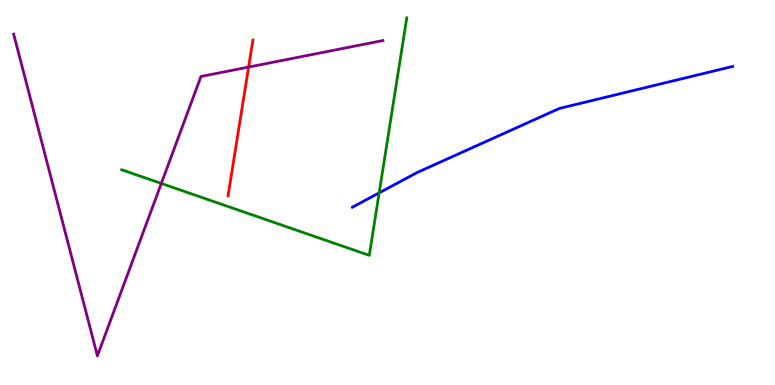[{'lines': ['blue', 'red'], 'intersections': []}, {'lines': ['green', 'red'], 'intersections': []}, {'lines': ['purple', 'red'], 'intersections': [{'x': 3.21, 'y': 8.26}]}, {'lines': ['blue', 'green'], 'intersections': [{'x': 4.89, 'y': 4.99}]}, {'lines': ['blue', 'purple'], 'intersections': []}, {'lines': ['green', 'purple'], 'intersections': [{'x': 2.08, 'y': 5.24}]}]